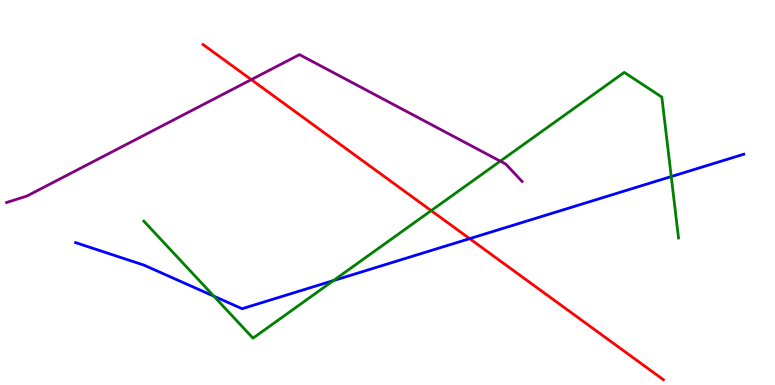[{'lines': ['blue', 'red'], 'intersections': [{'x': 6.06, 'y': 3.8}]}, {'lines': ['green', 'red'], 'intersections': [{'x': 5.56, 'y': 4.53}]}, {'lines': ['purple', 'red'], 'intersections': [{'x': 3.24, 'y': 7.93}]}, {'lines': ['blue', 'green'], 'intersections': [{'x': 2.76, 'y': 2.31}, {'x': 4.3, 'y': 2.71}, {'x': 8.66, 'y': 5.41}]}, {'lines': ['blue', 'purple'], 'intersections': []}, {'lines': ['green', 'purple'], 'intersections': [{'x': 6.46, 'y': 5.81}]}]